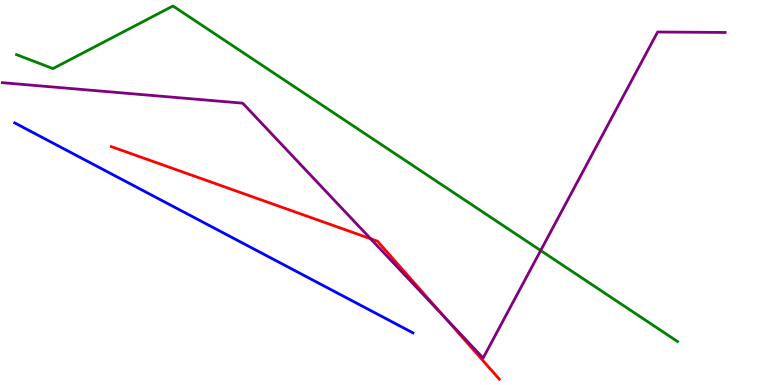[{'lines': ['blue', 'red'], 'intersections': []}, {'lines': ['green', 'red'], 'intersections': []}, {'lines': ['purple', 'red'], 'intersections': [{'x': 4.78, 'y': 3.8}, {'x': 5.73, 'y': 1.77}]}, {'lines': ['blue', 'green'], 'intersections': []}, {'lines': ['blue', 'purple'], 'intersections': []}, {'lines': ['green', 'purple'], 'intersections': [{'x': 6.98, 'y': 3.49}]}]